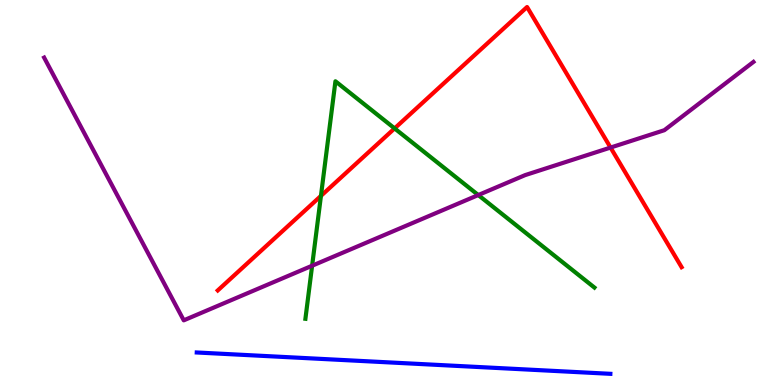[{'lines': ['blue', 'red'], 'intersections': []}, {'lines': ['green', 'red'], 'intersections': [{'x': 4.14, 'y': 4.91}, {'x': 5.09, 'y': 6.66}]}, {'lines': ['purple', 'red'], 'intersections': [{'x': 7.88, 'y': 6.17}]}, {'lines': ['blue', 'green'], 'intersections': []}, {'lines': ['blue', 'purple'], 'intersections': []}, {'lines': ['green', 'purple'], 'intersections': [{'x': 4.03, 'y': 3.1}, {'x': 6.17, 'y': 4.93}]}]